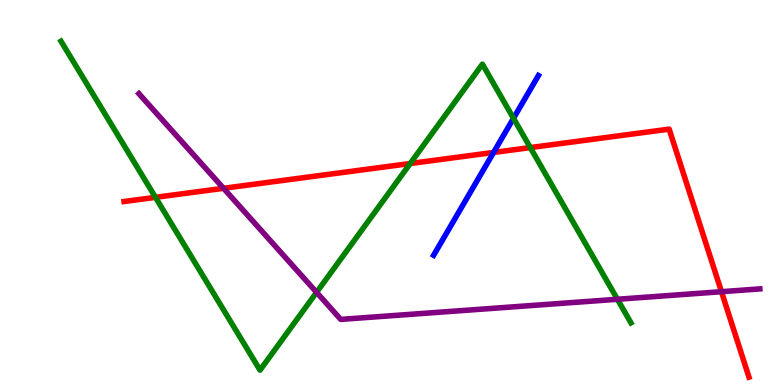[{'lines': ['blue', 'red'], 'intersections': [{'x': 6.37, 'y': 6.04}]}, {'lines': ['green', 'red'], 'intersections': [{'x': 2.01, 'y': 4.87}, {'x': 5.29, 'y': 5.75}, {'x': 6.84, 'y': 6.17}]}, {'lines': ['purple', 'red'], 'intersections': [{'x': 2.88, 'y': 5.11}, {'x': 9.31, 'y': 2.42}]}, {'lines': ['blue', 'green'], 'intersections': [{'x': 6.63, 'y': 6.93}]}, {'lines': ['blue', 'purple'], 'intersections': []}, {'lines': ['green', 'purple'], 'intersections': [{'x': 4.08, 'y': 2.41}, {'x': 7.97, 'y': 2.23}]}]